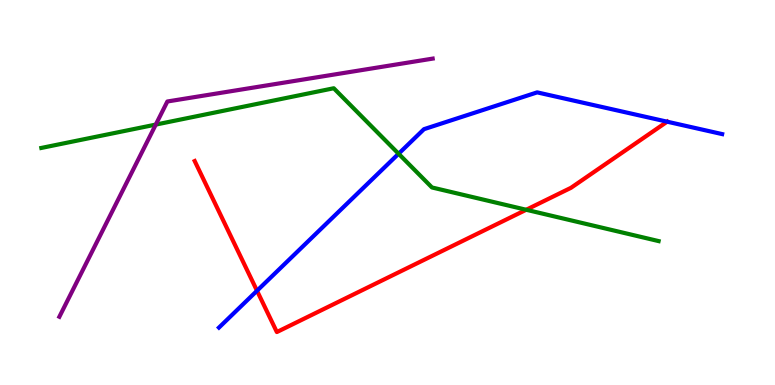[{'lines': ['blue', 'red'], 'intersections': [{'x': 3.32, 'y': 2.45}, {'x': 8.61, 'y': 6.84}]}, {'lines': ['green', 'red'], 'intersections': [{'x': 6.79, 'y': 4.55}]}, {'lines': ['purple', 'red'], 'intersections': []}, {'lines': ['blue', 'green'], 'intersections': [{'x': 5.14, 'y': 6.01}]}, {'lines': ['blue', 'purple'], 'intersections': []}, {'lines': ['green', 'purple'], 'intersections': [{'x': 2.01, 'y': 6.76}]}]